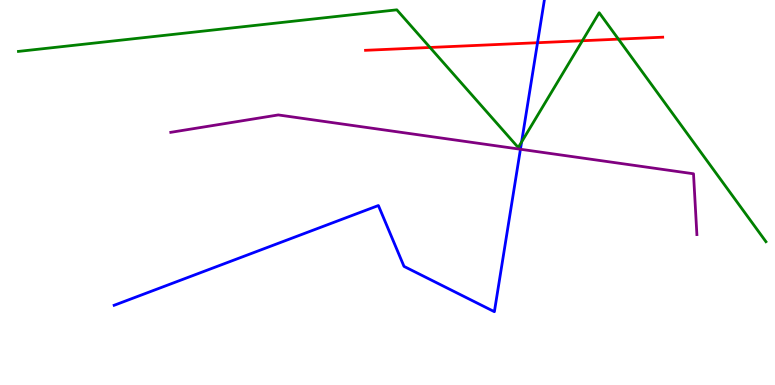[{'lines': ['blue', 'red'], 'intersections': [{'x': 6.94, 'y': 8.89}]}, {'lines': ['green', 'red'], 'intersections': [{'x': 5.55, 'y': 8.77}, {'x': 7.51, 'y': 8.94}, {'x': 7.98, 'y': 8.98}]}, {'lines': ['purple', 'red'], 'intersections': []}, {'lines': ['blue', 'green'], 'intersections': [{'x': 6.73, 'y': 6.31}]}, {'lines': ['blue', 'purple'], 'intersections': [{'x': 6.72, 'y': 6.12}]}, {'lines': ['green', 'purple'], 'intersections': []}]